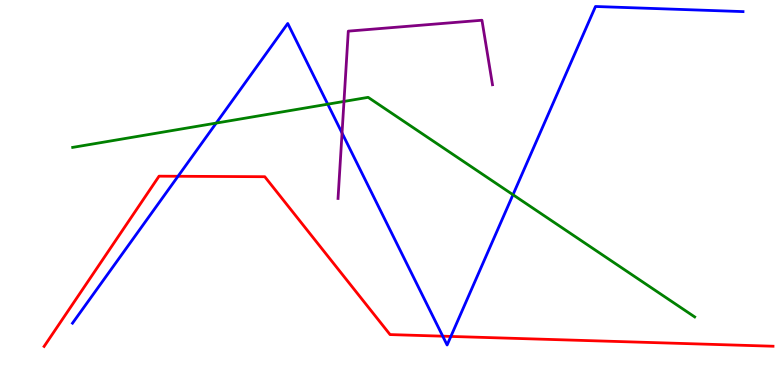[{'lines': ['blue', 'red'], 'intersections': [{'x': 2.3, 'y': 5.42}, {'x': 5.71, 'y': 1.27}, {'x': 5.82, 'y': 1.26}]}, {'lines': ['green', 'red'], 'intersections': []}, {'lines': ['purple', 'red'], 'intersections': []}, {'lines': ['blue', 'green'], 'intersections': [{'x': 2.79, 'y': 6.8}, {'x': 4.23, 'y': 7.29}, {'x': 6.62, 'y': 4.94}]}, {'lines': ['blue', 'purple'], 'intersections': [{'x': 4.41, 'y': 6.54}]}, {'lines': ['green', 'purple'], 'intersections': [{'x': 4.44, 'y': 7.37}]}]